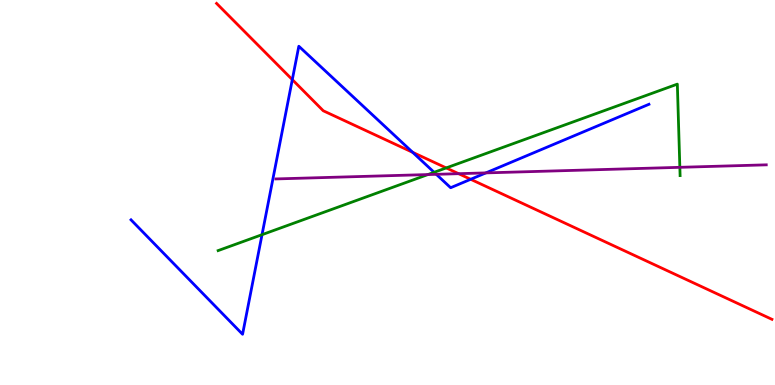[{'lines': ['blue', 'red'], 'intersections': [{'x': 3.77, 'y': 7.93}, {'x': 5.32, 'y': 6.04}, {'x': 6.07, 'y': 5.34}]}, {'lines': ['green', 'red'], 'intersections': [{'x': 5.76, 'y': 5.64}]}, {'lines': ['purple', 'red'], 'intersections': [{'x': 5.92, 'y': 5.49}]}, {'lines': ['blue', 'green'], 'intersections': [{'x': 3.38, 'y': 3.9}, {'x': 5.6, 'y': 5.52}]}, {'lines': ['blue', 'purple'], 'intersections': [{'x': 5.63, 'y': 5.47}, {'x': 6.27, 'y': 5.51}]}, {'lines': ['green', 'purple'], 'intersections': [{'x': 5.52, 'y': 5.47}, {'x': 8.77, 'y': 5.65}]}]